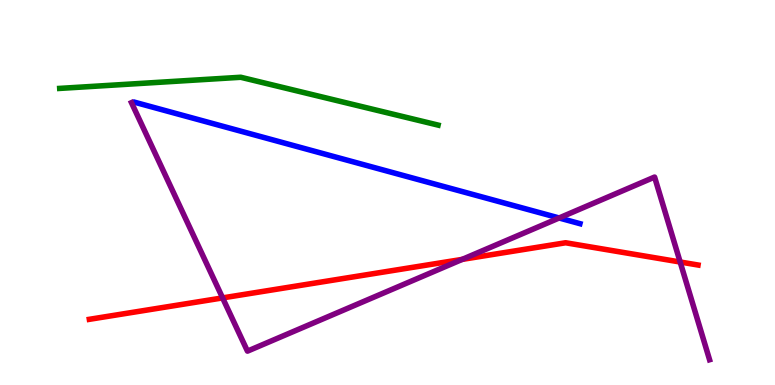[{'lines': ['blue', 'red'], 'intersections': []}, {'lines': ['green', 'red'], 'intersections': []}, {'lines': ['purple', 'red'], 'intersections': [{'x': 2.87, 'y': 2.26}, {'x': 5.96, 'y': 3.26}, {'x': 8.78, 'y': 3.19}]}, {'lines': ['blue', 'green'], 'intersections': []}, {'lines': ['blue', 'purple'], 'intersections': [{'x': 7.21, 'y': 4.34}]}, {'lines': ['green', 'purple'], 'intersections': []}]